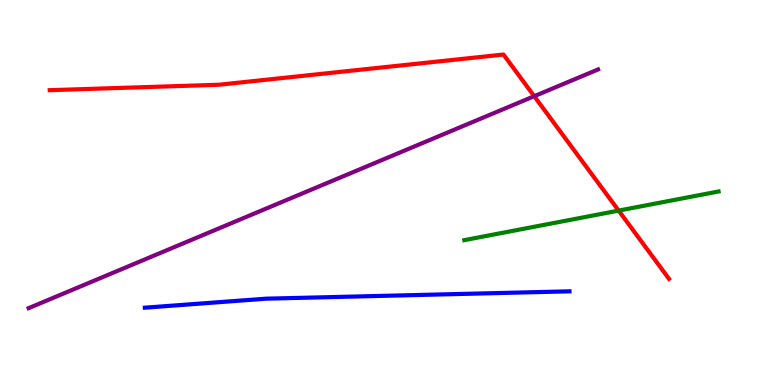[{'lines': ['blue', 'red'], 'intersections': []}, {'lines': ['green', 'red'], 'intersections': [{'x': 7.98, 'y': 4.53}]}, {'lines': ['purple', 'red'], 'intersections': [{'x': 6.89, 'y': 7.5}]}, {'lines': ['blue', 'green'], 'intersections': []}, {'lines': ['blue', 'purple'], 'intersections': []}, {'lines': ['green', 'purple'], 'intersections': []}]